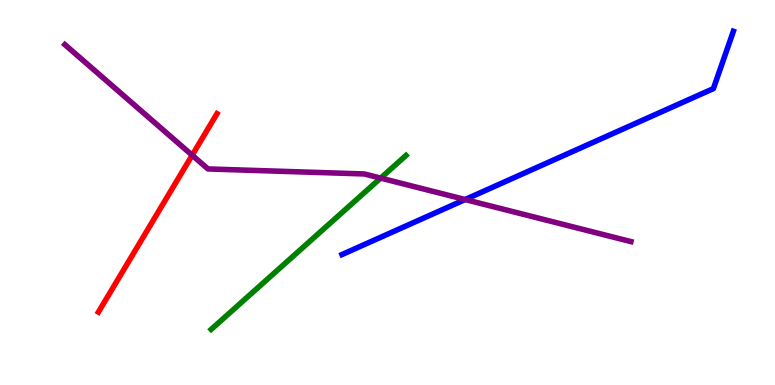[{'lines': ['blue', 'red'], 'intersections': []}, {'lines': ['green', 'red'], 'intersections': []}, {'lines': ['purple', 'red'], 'intersections': [{'x': 2.48, 'y': 5.97}]}, {'lines': ['blue', 'green'], 'intersections': []}, {'lines': ['blue', 'purple'], 'intersections': [{'x': 6.0, 'y': 4.82}]}, {'lines': ['green', 'purple'], 'intersections': [{'x': 4.91, 'y': 5.37}]}]